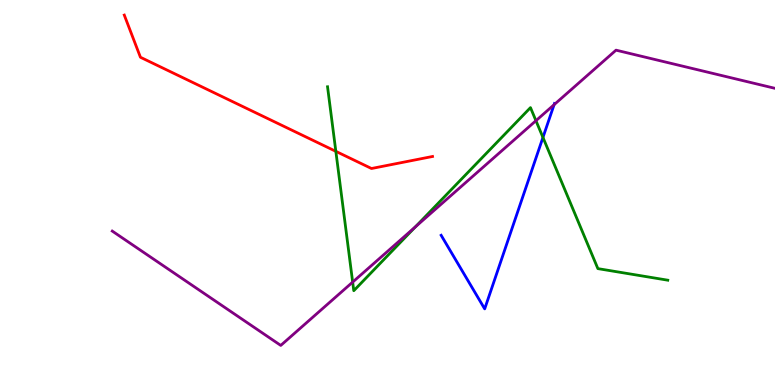[{'lines': ['blue', 'red'], 'intersections': []}, {'lines': ['green', 'red'], 'intersections': [{'x': 4.33, 'y': 6.07}]}, {'lines': ['purple', 'red'], 'intersections': []}, {'lines': ['blue', 'green'], 'intersections': [{'x': 7.01, 'y': 6.43}]}, {'lines': ['blue', 'purple'], 'intersections': [{'x': 7.15, 'y': 7.28}]}, {'lines': ['green', 'purple'], 'intersections': [{'x': 4.55, 'y': 2.67}, {'x': 5.36, 'y': 4.11}, {'x': 6.92, 'y': 6.87}]}]